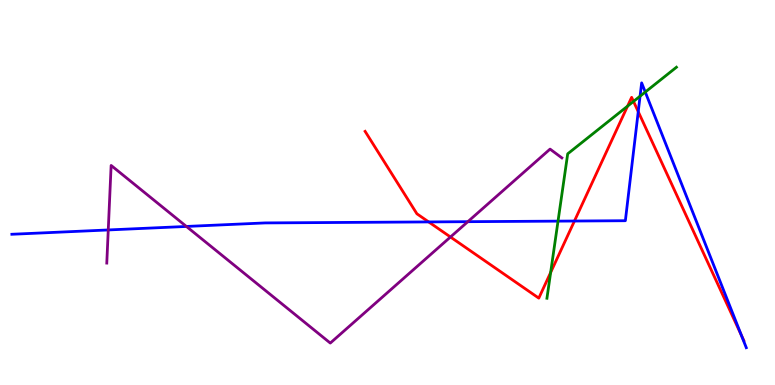[{'lines': ['blue', 'red'], 'intersections': [{'x': 5.53, 'y': 4.24}, {'x': 7.41, 'y': 4.26}, {'x': 8.24, 'y': 7.1}, {'x': 9.57, 'y': 1.29}]}, {'lines': ['green', 'red'], 'intersections': [{'x': 7.11, 'y': 2.92}, {'x': 8.1, 'y': 7.24}, {'x': 8.17, 'y': 7.37}]}, {'lines': ['purple', 'red'], 'intersections': [{'x': 5.81, 'y': 3.84}]}, {'lines': ['blue', 'green'], 'intersections': [{'x': 7.2, 'y': 4.26}, {'x': 8.26, 'y': 7.5}, {'x': 8.33, 'y': 7.61}]}, {'lines': ['blue', 'purple'], 'intersections': [{'x': 1.4, 'y': 4.03}, {'x': 2.41, 'y': 4.12}, {'x': 6.04, 'y': 4.24}]}, {'lines': ['green', 'purple'], 'intersections': []}]